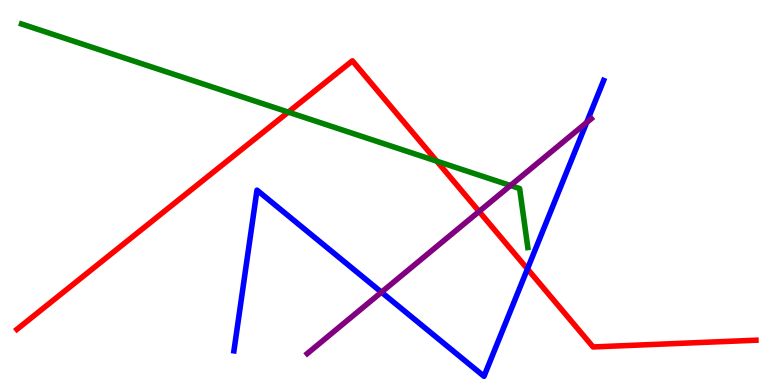[{'lines': ['blue', 'red'], 'intersections': [{'x': 6.81, 'y': 3.02}]}, {'lines': ['green', 'red'], 'intersections': [{'x': 3.72, 'y': 7.09}, {'x': 5.64, 'y': 5.81}]}, {'lines': ['purple', 'red'], 'intersections': [{'x': 6.18, 'y': 4.51}]}, {'lines': ['blue', 'green'], 'intersections': []}, {'lines': ['blue', 'purple'], 'intersections': [{'x': 4.92, 'y': 2.41}, {'x': 7.57, 'y': 6.82}]}, {'lines': ['green', 'purple'], 'intersections': [{'x': 6.59, 'y': 5.18}]}]